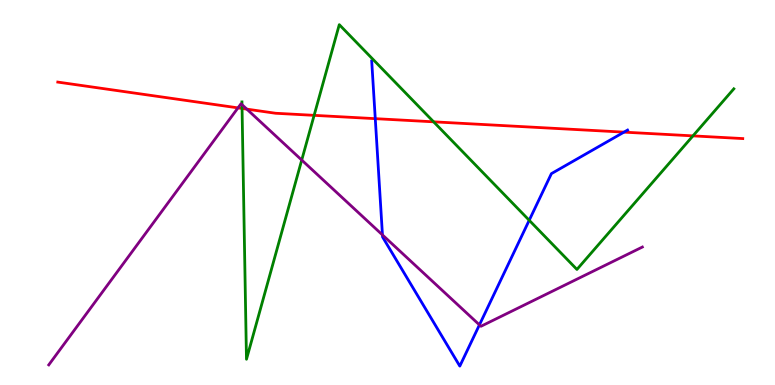[{'lines': ['blue', 'red'], 'intersections': [{'x': 4.84, 'y': 6.92}, {'x': 8.05, 'y': 6.57}]}, {'lines': ['green', 'red'], 'intersections': [{'x': 3.12, 'y': 7.18}, {'x': 4.05, 'y': 7.0}, {'x': 5.6, 'y': 6.84}, {'x': 8.94, 'y': 6.47}]}, {'lines': ['purple', 'red'], 'intersections': [{'x': 3.07, 'y': 7.2}, {'x': 3.18, 'y': 7.17}]}, {'lines': ['blue', 'green'], 'intersections': [{'x': 6.83, 'y': 4.28}]}, {'lines': ['blue', 'purple'], 'intersections': [{'x': 4.93, 'y': 3.9}, {'x': 6.19, 'y': 1.56}]}, {'lines': ['green', 'purple'], 'intersections': [{'x': 3.12, 'y': 7.28}, {'x': 3.89, 'y': 5.84}]}]